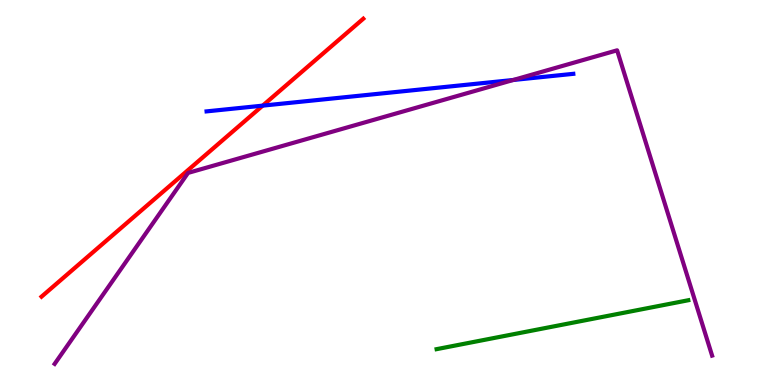[{'lines': ['blue', 'red'], 'intersections': [{'x': 3.39, 'y': 7.26}]}, {'lines': ['green', 'red'], 'intersections': []}, {'lines': ['purple', 'red'], 'intersections': []}, {'lines': ['blue', 'green'], 'intersections': []}, {'lines': ['blue', 'purple'], 'intersections': [{'x': 6.62, 'y': 7.92}]}, {'lines': ['green', 'purple'], 'intersections': []}]